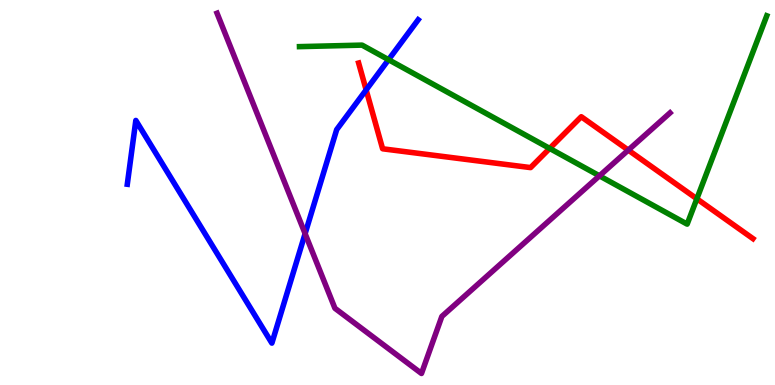[{'lines': ['blue', 'red'], 'intersections': [{'x': 4.72, 'y': 7.66}]}, {'lines': ['green', 'red'], 'intersections': [{'x': 7.09, 'y': 6.14}, {'x': 8.99, 'y': 4.84}]}, {'lines': ['purple', 'red'], 'intersections': [{'x': 8.11, 'y': 6.1}]}, {'lines': ['blue', 'green'], 'intersections': [{'x': 5.01, 'y': 8.45}]}, {'lines': ['blue', 'purple'], 'intersections': [{'x': 3.94, 'y': 3.93}]}, {'lines': ['green', 'purple'], 'intersections': [{'x': 7.73, 'y': 5.43}]}]